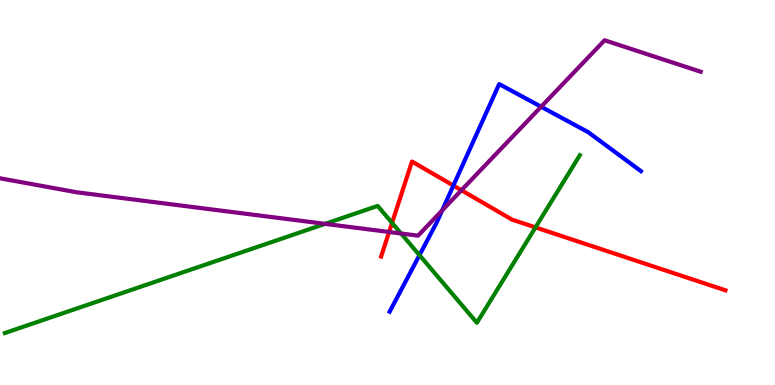[{'lines': ['blue', 'red'], 'intersections': [{'x': 5.85, 'y': 5.18}]}, {'lines': ['green', 'red'], 'intersections': [{'x': 5.06, 'y': 4.21}, {'x': 6.91, 'y': 4.09}]}, {'lines': ['purple', 'red'], 'intersections': [{'x': 5.02, 'y': 3.97}, {'x': 5.95, 'y': 5.06}]}, {'lines': ['blue', 'green'], 'intersections': [{'x': 5.41, 'y': 3.37}]}, {'lines': ['blue', 'purple'], 'intersections': [{'x': 5.71, 'y': 4.54}, {'x': 6.98, 'y': 7.23}]}, {'lines': ['green', 'purple'], 'intersections': [{'x': 4.19, 'y': 4.19}, {'x': 5.18, 'y': 3.93}]}]